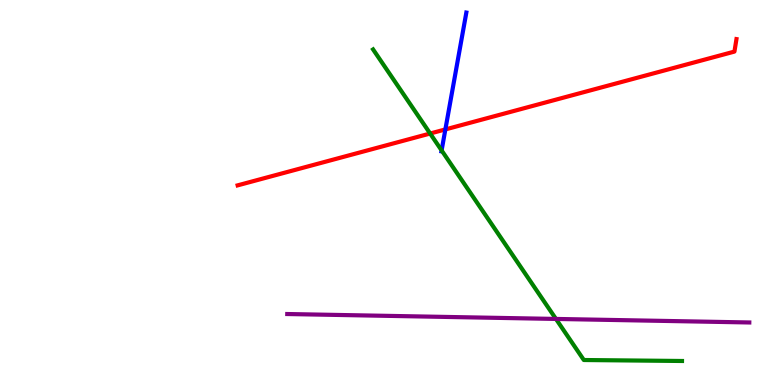[{'lines': ['blue', 'red'], 'intersections': [{'x': 5.75, 'y': 6.64}]}, {'lines': ['green', 'red'], 'intersections': [{'x': 5.55, 'y': 6.53}]}, {'lines': ['purple', 'red'], 'intersections': []}, {'lines': ['blue', 'green'], 'intersections': [{'x': 5.7, 'y': 6.09}]}, {'lines': ['blue', 'purple'], 'intersections': []}, {'lines': ['green', 'purple'], 'intersections': [{'x': 7.17, 'y': 1.72}]}]